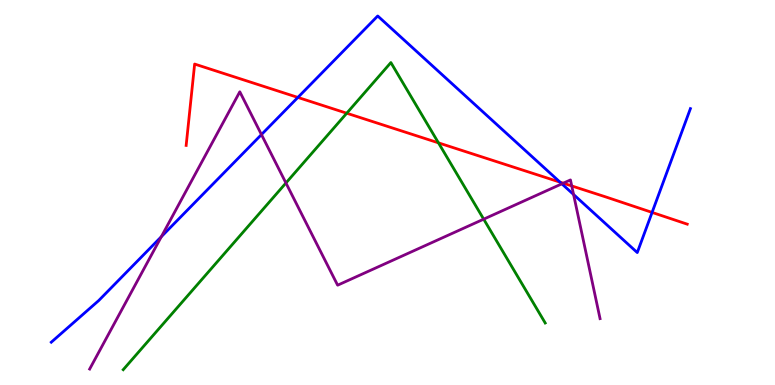[{'lines': ['blue', 'red'], 'intersections': [{'x': 3.84, 'y': 7.47}, {'x': 7.23, 'y': 5.27}, {'x': 8.41, 'y': 4.48}]}, {'lines': ['green', 'red'], 'intersections': [{'x': 4.47, 'y': 7.06}, {'x': 5.66, 'y': 6.29}]}, {'lines': ['purple', 'red'], 'intersections': [{'x': 7.27, 'y': 5.24}, {'x': 7.38, 'y': 5.17}]}, {'lines': ['blue', 'green'], 'intersections': []}, {'lines': ['blue', 'purple'], 'intersections': [{'x': 2.08, 'y': 3.85}, {'x': 3.37, 'y': 6.5}, {'x': 7.25, 'y': 5.23}, {'x': 7.4, 'y': 4.95}]}, {'lines': ['green', 'purple'], 'intersections': [{'x': 3.69, 'y': 5.25}, {'x': 6.24, 'y': 4.31}]}]